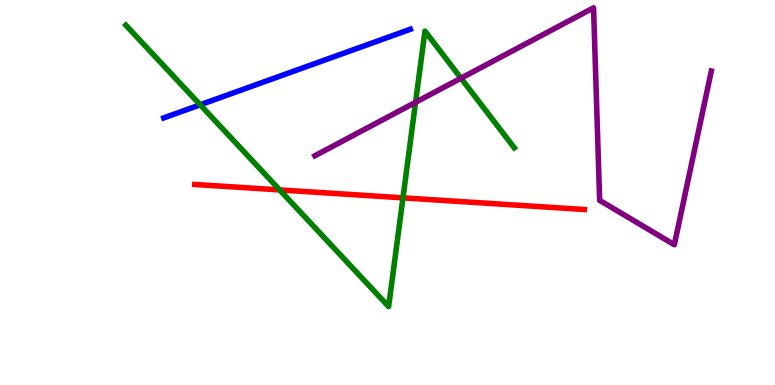[{'lines': ['blue', 'red'], 'intersections': []}, {'lines': ['green', 'red'], 'intersections': [{'x': 3.61, 'y': 5.07}, {'x': 5.2, 'y': 4.86}]}, {'lines': ['purple', 'red'], 'intersections': []}, {'lines': ['blue', 'green'], 'intersections': [{'x': 2.58, 'y': 7.28}]}, {'lines': ['blue', 'purple'], 'intersections': []}, {'lines': ['green', 'purple'], 'intersections': [{'x': 5.36, 'y': 7.34}, {'x': 5.95, 'y': 7.97}]}]